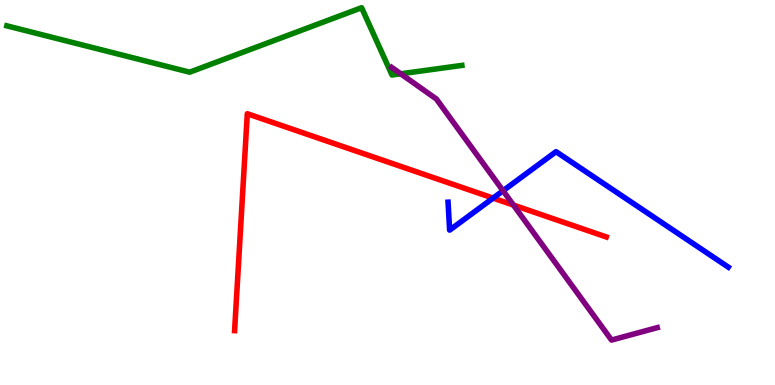[{'lines': ['blue', 'red'], 'intersections': [{'x': 6.36, 'y': 4.85}]}, {'lines': ['green', 'red'], 'intersections': []}, {'lines': ['purple', 'red'], 'intersections': [{'x': 6.63, 'y': 4.67}]}, {'lines': ['blue', 'green'], 'intersections': []}, {'lines': ['blue', 'purple'], 'intersections': [{'x': 6.49, 'y': 5.05}]}, {'lines': ['green', 'purple'], 'intersections': [{'x': 5.17, 'y': 8.08}]}]